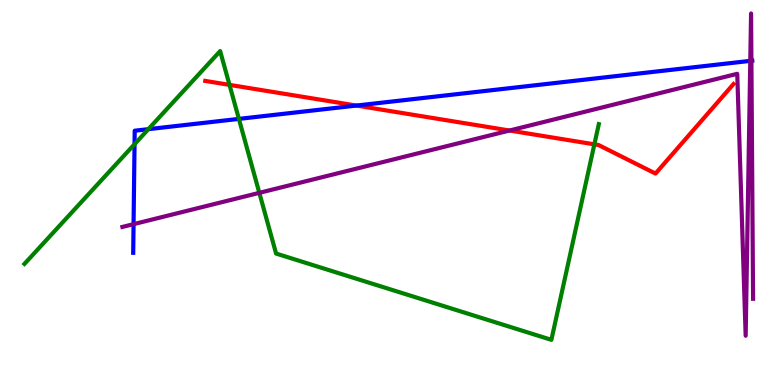[{'lines': ['blue', 'red'], 'intersections': [{'x': 4.6, 'y': 7.26}]}, {'lines': ['green', 'red'], 'intersections': [{'x': 2.96, 'y': 7.8}, {'x': 7.67, 'y': 6.25}]}, {'lines': ['purple', 'red'], 'intersections': [{'x': 6.57, 'y': 6.61}]}, {'lines': ['blue', 'green'], 'intersections': [{'x': 1.74, 'y': 6.25}, {'x': 1.91, 'y': 6.64}, {'x': 3.08, 'y': 6.91}]}, {'lines': ['blue', 'purple'], 'intersections': [{'x': 1.72, 'y': 4.18}, {'x': 9.68, 'y': 8.42}, {'x': 9.7, 'y': 8.42}]}, {'lines': ['green', 'purple'], 'intersections': [{'x': 3.35, 'y': 4.99}]}]